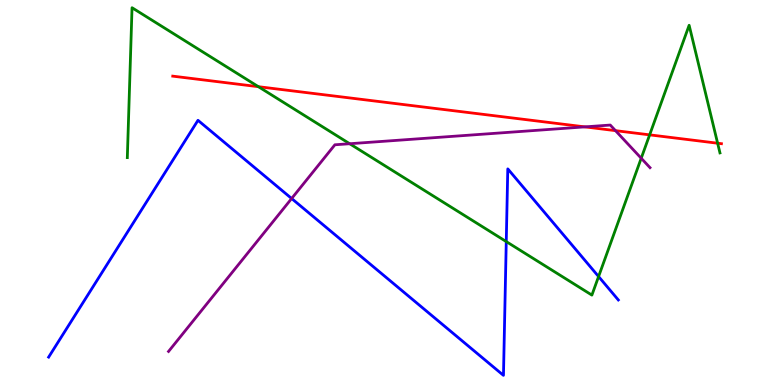[{'lines': ['blue', 'red'], 'intersections': []}, {'lines': ['green', 'red'], 'intersections': [{'x': 3.33, 'y': 7.75}, {'x': 8.38, 'y': 6.5}, {'x': 9.26, 'y': 6.28}]}, {'lines': ['purple', 'red'], 'intersections': [{'x': 7.55, 'y': 6.7}, {'x': 7.94, 'y': 6.61}]}, {'lines': ['blue', 'green'], 'intersections': [{'x': 6.53, 'y': 3.73}, {'x': 7.72, 'y': 2.82}]}, {'lines': ['blue', 'purple'], 'intersections': [{'x': 3.76, 'y': 4.84}]}, {'lines': ['green', 'purple'], 'intersections': [{'x': 4.51, 'y': 6.27}, {'x': 8.27, 'y': 5.89}]}]